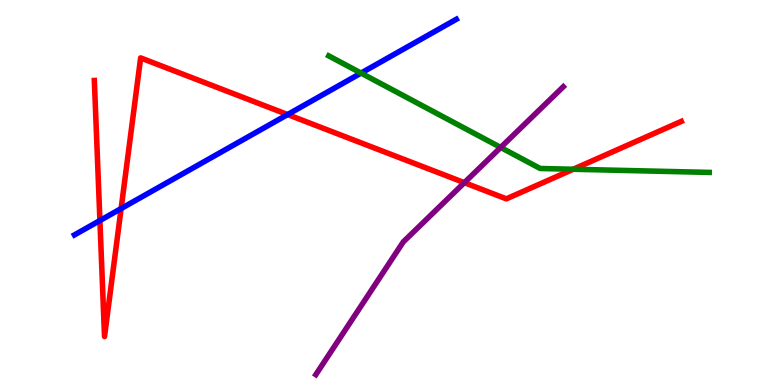[{'lines': ['blue', 'red'], 'intersections': [{'x': 1.29, 'y': 4.27}, {'x': 1.56, 'y': 4.58}, {'x': 3.71, 'y': 7.02}]}, {'lines': ['green', 'red'], 'intersections': [{'x': 7.4, 'y': 5.6}]}, {'lines': ['purple', 'red'], 'intersections': [{'x': 5.99, 'y': 5.26}]}, {'lines': ['blue', 'green'], 'intersections': [{'x': 4.66, 'y': 8.1}]}, {'lines': ['blue', 'purple'], 'intersections': []}, {'lines': ['green', 'purple'], 'intersections': [{'x': 6.46, 'y': 6.17}]}]